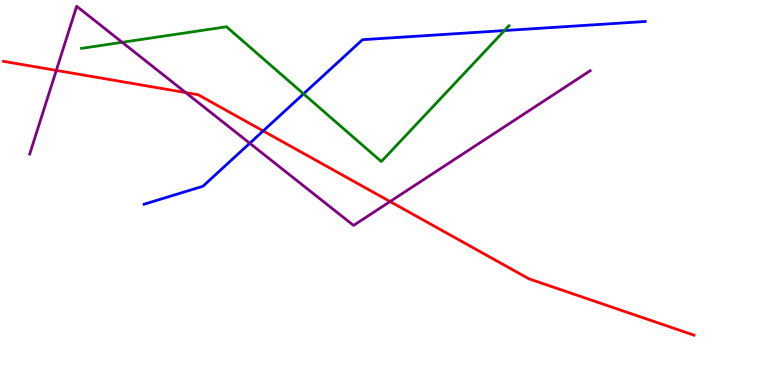[{'lines': ['blue', 'red'], 'intersections': [{'x': 3.4, 'y': 6.6}]}, {'lines': ['green', 'red'], 'intersections': []}, {'lines': ['purple', 'red'], 'intersections': [{'x': 0.726, 'y': 8.17}, {'x': 2.4, 'y': 7.6}, {'x': 5.03, 'y': 4.77}]}, {'lines': ['blue', 'green'], 'intersections': [{'x': 3.92, 'y': 7.56}, {'x': 6.51, 'y': 9.21}]}, {'lines': ['blue', 'purple'], 'intersections': [{'x': 3.22, 'y': 6.28}]}, {'lines': ['green', 'purple'], 'intersections': [{'x': 1.58, 'y': 8.9}]}]